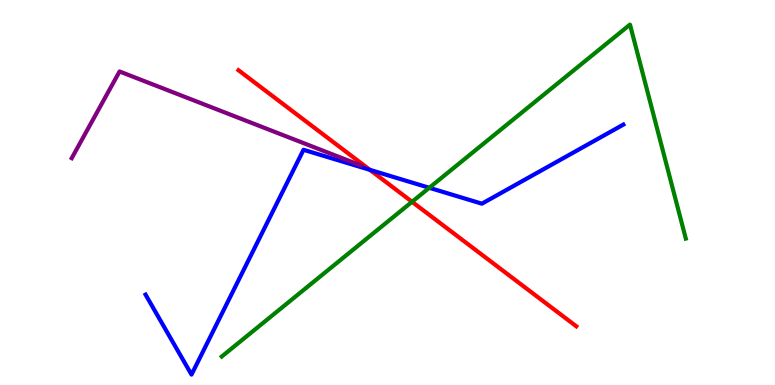[{'lines': ['blue', 'red'], 'intersections': [{'x': 4.77, 'y': 5.59}]}, {'lines': ['green', 'red'], 'intersections': [{'x': 5.32, 'y': 4.76}]}, {'lines': ['purple', 'red'], 'intersections': []}, {'lines': ['blue', 'green'], 'intersections': [{'x': 5.54, 'y': 5.12}]}, {'lines': ['blue', 'purple'], 'intersections': []}, {'lines': ['green', 'purple'], 'intersections': []}]